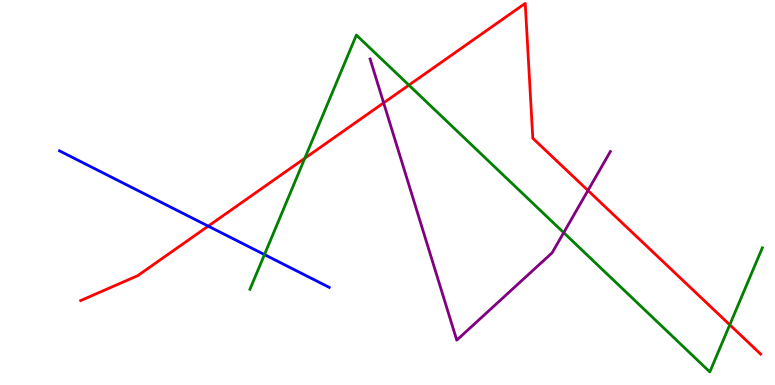[{'lines': ['blue', 'red'], 'intersections': [{'x': 2.69, 'y': 4.13}]}, {'lines': ['green', 'red'], 'intersections': [{'x': 3.93, 'y': 5.89}, {'x': 5.28, 'y': 7.79}, {'x': 9.42, 'y': 1.56}]}, {'lines': ['purple', 'red'], 'intersections': [{'x': 4.95, 'y': 7.33}, {'x': 7.59, 'y': 5.05}]}, {'lines': ['blue', 'green'], 'intersections': [{'x': 3.41, 'y': 3.39}]}, {'lines': ['blue', 'purple'], 'intersections': []}, {'lines': ['green', 'purple'], 'intersections': [{'x': 7.27, 'y': 3.96}]}]